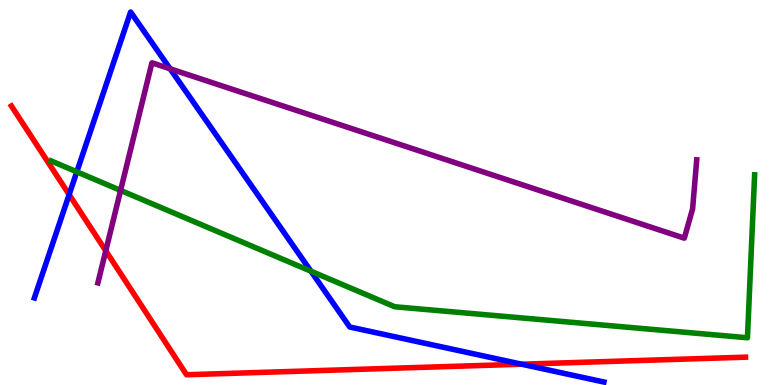[{'lines': ['blue', 'red'], 'intersections': [{'x': 0.892, 'y': 4.95}, {'x': 6.73, 'y': 0.54}]}, {'lines': ['green', 'red'], 'intersections': []}, {'lines': ['purple', 'red'], 'intersections': [{'x': 1.36, 'y': 3.49}]}, {'lines': ['blue', 'green'], 'intersections': [{'x': 0.991, 'y': 5.54}, {'x': 4.01, 'y': 2.96}]}, {'lines': ['blue', 'purple'], 'intersections': [{'x': 2.19, 'y': 8.21}]}, {'lines': ['green', 'purple'], 'intersections': [{'x': 1.56, 'y': 5.05}]}]